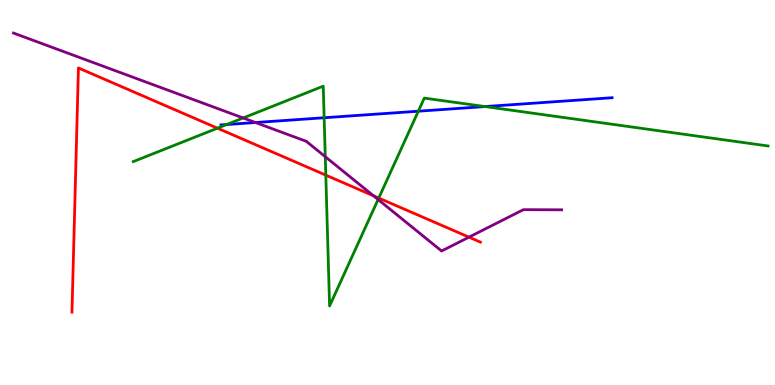[{'lines': ['blue', 'red'], 'intersections': []}, {'lines': ['green', 'red'], 'intersections': [{'x': 2.81, 'y': 6.67}, {'x': 4.2, 'y': 5.45}, {'x': 4.89, 'y': 4.86}]}, {'lines': ['purple', 'red'], 'intersections': [{'x': 4.82, 'y': 4.91}, {'x': 6.05, 'y': 3.84}]}, {'lines': ['blue', 'green'], 'intersections': [{'x': 2.92, 'y': 6.77}, {'x': 4.18, 'y': 6.94}, {'x': 5.4, 'y': 7.11}, {'x': 6.26, 'y': 7.23}]}, {'lines': ['blue', 'purple'], 'intersections': [{'x': 3.3, 'y': 6.82}]}, {'lines': ['green', 'purple'], 'intersections': [{'x': 3.14, 'y': 6.94}, {'x': 4.2, 'y': 5.93}, {'x': 4.88, 'y': 4.82}]}]